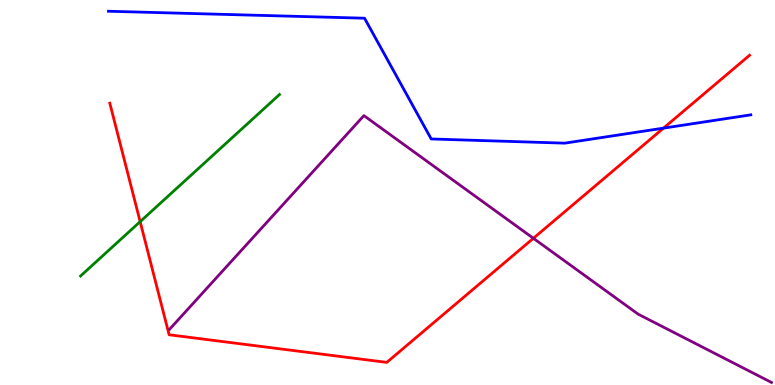[{'lines': ['blue', 'red'], 'intersections': [{'x': 8.56, 'y': 6.67}]}, {'lines': ['green', 'red'], 'intersections': [{'x': 1.81, 'y': 4.24}]}, {'lines': ['purple', 'red'], 'intersections': [{'x': 6.88, 'y': 3.81}]}, {'lines': ['blue', 'green'], 'intersections': []}, {'lines': ['blue', 'purple'], 'intersections': []}, {'lines': ['green', 'purple'], 'intersections': []}]